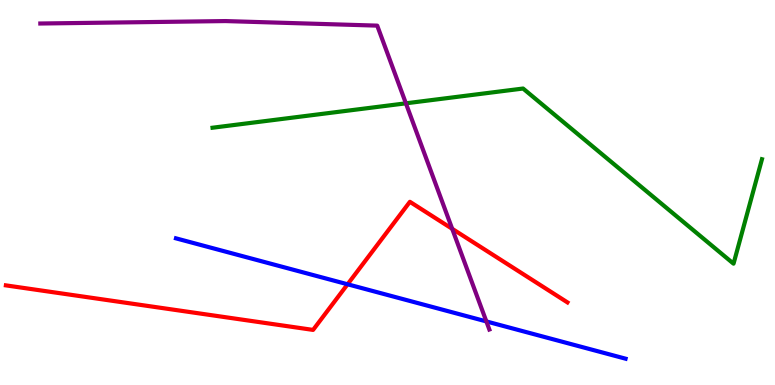[{'lines': ['blue', 'red'], 'intersections': [{'x': 4.48, 'y': 2.62}]}, {'lines': ['green', 'red'], 'intersections': []}, {'lines': ['purple', 'red'], 'intersections': [{'x': 5.83, 'y': 4.06}]}, {'lines': ['blue', 'green'], 'intersections': []}, {'lines': ['blue', 'purple'], 'intersections': [{'x': 6.28, 'y': 1.65}]}, {'lines': ['green', 'purple'], 'intersections': [{'x': 5.24, 'y': 7.32}]}]